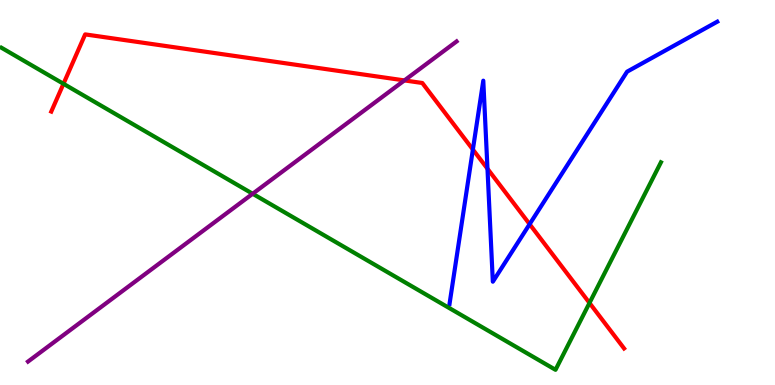[{'lines': ['blue', 'red'], 'intersections': [{'x': 6.1, 'y': 6.12}, {'x': 6.29, 'y': 5.62}, {'x': 6.83, 'y': 4.18}]}, {'lines': ['green', 'red'], 'intersections': [{'x': 0.819, 'y': 7.82}, {'x': 7.61, 'y': 2.13}]}, {'lines': ['purple', 'red'], 'intersections': [{'x': 5.22, 'y': 7.91}]}, {'lines': ['blue', 'green'], 'intersections': []}, {'lines': ['blue', 'purple'], 'intersections': []}, {'lines': ['green', 'purple'], 'intersections': [{'x': 3.26, 'y': 4.97}]}]